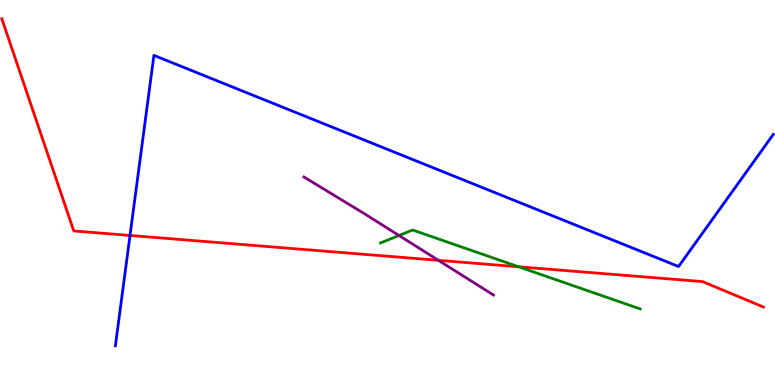[{'lines': ['blue', 'red'], 'intersections': [{'x': 1.68, 'y': 3.88}]}, {'lines': ['green', 'red'], 'intersections': [{'x': 6.69, 'y': 3.07}]}, {'lines': ['purple', 'red'], 'intersections': [{'x': 5.66, 'y': 3.24}]}, {'lines': ['blue', 'green'], 'intersections': []}, {'lines': ['blue', 'purple'], 'intersections': []}, {'lines': ['green', 'purple'], 'intersections': [{'x': 5.15, 'y': 3.88}]}]